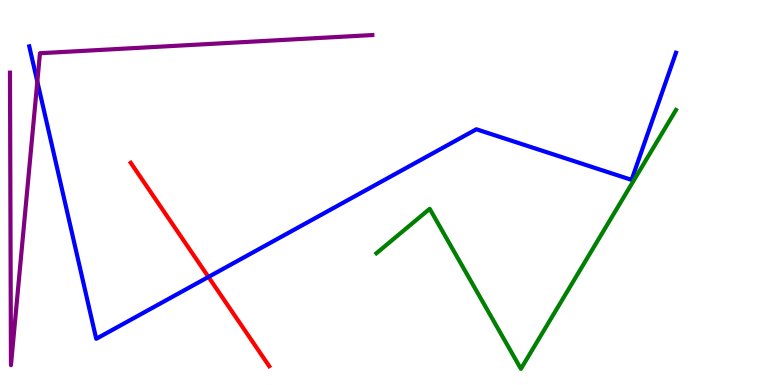[{'lines': ['blue', 'red'], 'intersections': [{'x': 2.69, 'y': 2.81}]}, {'lines': ['green', 'red'], 'intersections': []}, {'lines': ['purple', 'red'], 'intersections': []}, {'lines': ['blue', 'green'], 'intersections': []}, {'lines': ['blue', 'purple'], 'intersections': [{'x': 0.482, 'y': 7.88}]}, {'lines': ['green', 'purple'], 'intersections': []}]